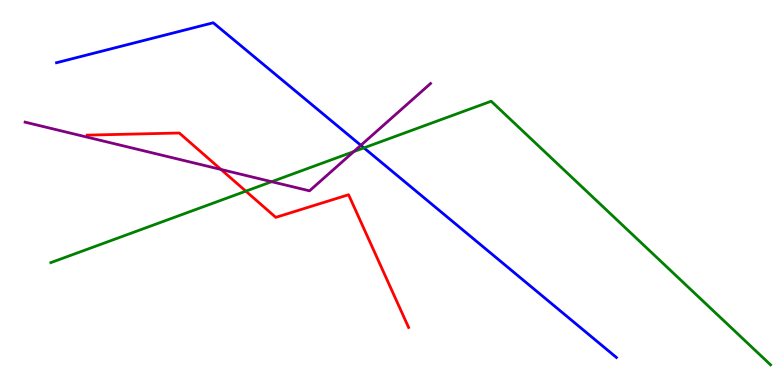[{'lines': ['blue', 'red'], 'intersections': []}, {'lines': ['green', 'red'], 'intersections': [{'x': 3.17, 'y': 5.03}]}, {'lines': ['purple', 'red'], 'intersections': [{'x': 2.85, 'y': 5.6}]}, {'lines': ['blue', 'green'], 'intersections': [{'x': 4.7, 'y': 6.16}]}, {'lines': ['blue', 'purple'], 'intersections': [{'x': 4.66, 'y': 6.23}]}, {'lines': ['green', 'purple'], 'intersections': [{'x': 3.51, 'y': 5.28}, {'x': 4.56, 'y': 6.06}]}]